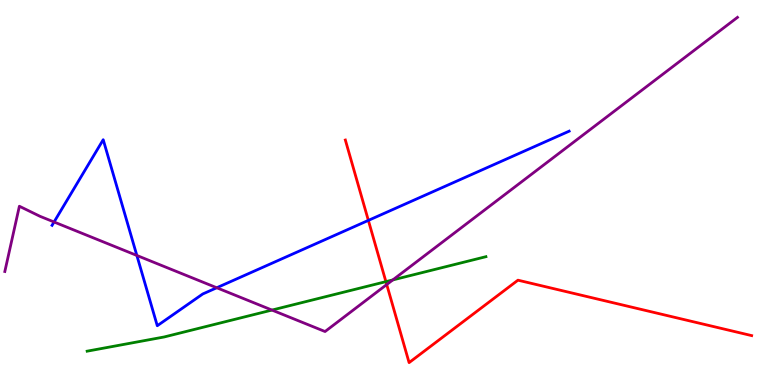[{'lines': ['blue', 'red'], 'intersections': [{'x': 4.75, 'y': 4.28}]}, {'lines': ['green', 'red'], 'intersections': [{'x': 4.98, 'y': 2.68}]}, {'lines': ['purple', 'red'], 'intersections': [{'x': 4.99, 'y': 2.61}]}, {'lines': ['blue', 'green'], 'intersections': []}, {'lines': ['blue', 'purple'], 'intersections': [{'x': 0.698, 'y': 4.23}, {'x': 1.77, 'y': 3.36}, {'x': 2.8, 'y': 2.53}]}, {'lines': ['green', 'purple'], 'intersections': [{'x': 3.51, 'y': 1.95}, {'x': 5.07, 'y': 2.73}]}]